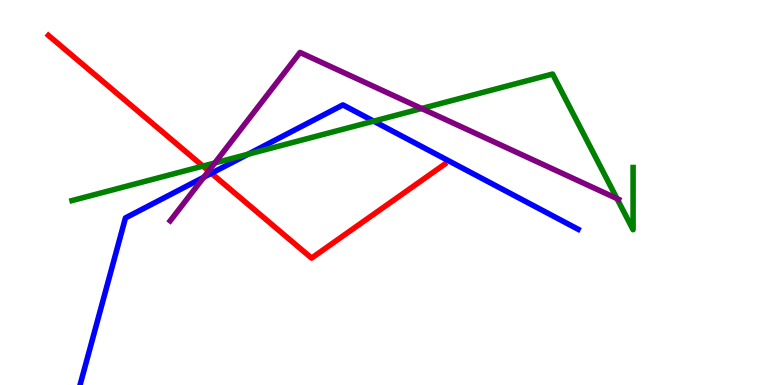[{'lines': ['blue', 'red'], 'intersections': [{'x': 2.73, 'y': 5.5}]}, {'lines': ['green', 'red'], 'intersections': [{'x': 2.62, 'y': 5.69}]}, {'lines': ['purple', 'red'], 'intersections': [{'x': 2.69, 'y': 5.56}]}, {'lines': ['blue', 'green'], 'intersections': [{'x': 3.2, 'y': 5.99}, {'x': 4.82, 'y': 6.85}]}, {'lines': ['blue', 'purple'], 'intersections': [{'x': 2.63, 'y': 5.4}]}, {'lines': ['green', 'purple'], 'intersections': [{'x': 2.77, 'y': 5.77}, {'x': 5.44, 'y': 7.18}, {'x': 7.96, 'y': 4.84}]}]